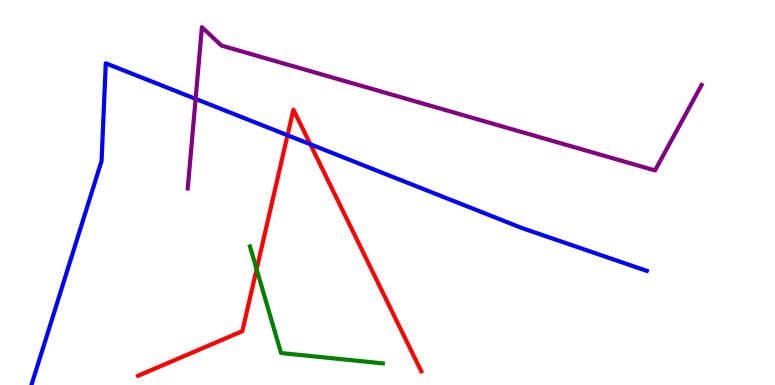[{'lines': ['blue', 'red'], 'intersections': [{'x': 3.71, 'y': 6.49}, {'x': 4.0, 'y': 6.25}]}, {'lines': ['green', 'red'], 'intersections': [{'x': 3.31, 'y': 3.01}]}, {'lines': ['purple', 'red'], 'intersections': []}, {'lines': ['blue', 'green'], 'intersections': []}, {'lines': ['blue', 'purple'], 'intersections': [{'x': 2.52, 'y': 7.43}]}, {'lines': ['green', 'purple'], 'intersections': []}]